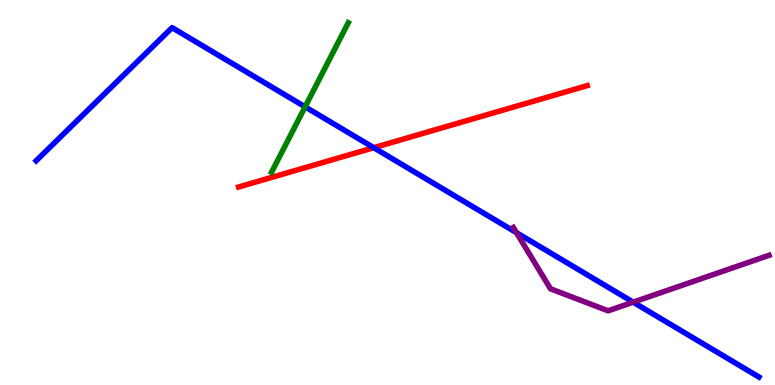[{'lines': ['blue', 'red'], 'intersections': [{'x': 4.82, 'y': 6.16}]}, {'lines': ['green', 'red'], 'intersections': []}, {'lines': ['purple', 'red'], 'intersections': []}, {'lines': ['blue', 'green'], 'intersections': [{'x': 3.94, 'y': 7.22}]}, {'lines': ['blue', 'purple'], 'intersections': [{'x': 6.66, 'y': 3.96}, {'x': 8.17, 'y': 2.15}]}, {'lines': ['green', 'purple'], 'intersections': []}]